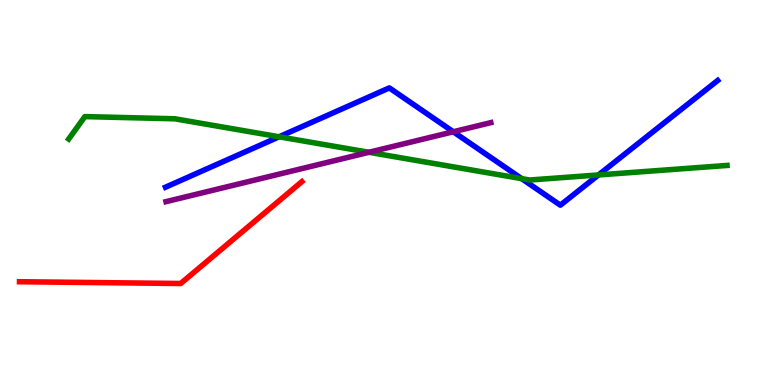[{'lines': ['blue', 'red'], 'intersections': []}, {'lines': ['green', 'red'], 'intersections': []}, {'lines': ['purple', 'red'], 'intersections': []}, {'lines': ['blue', 'green'], 'intersections': [{'x': 3.6, 'y': 6.45}, {'x': 6.73, 'y': 5.36}, {'x': 7.72, 'y': 5.46}]}, {'lines': ['blue', 'purple'], 'intersections': [{'x': 5.85, 'y': 6.58}]}, {'lines': ['green', 'purple'], 'intersections': [{'x': 4.76, 'y': 6.04}]}]